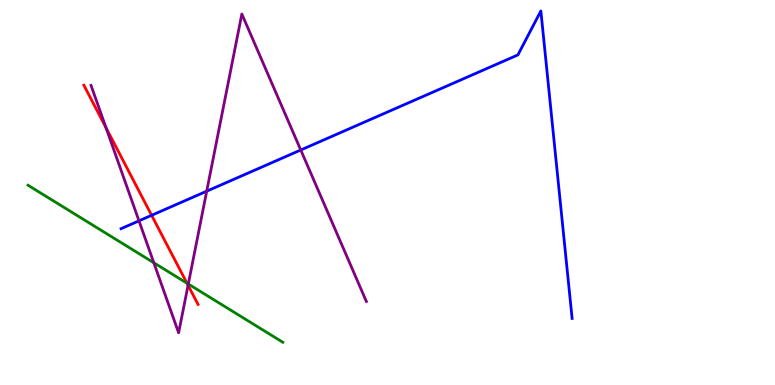[{'lines': ['blue', 'red'], 'intersections': [{'x': 1.96, 'y': 4.41}]}, {'lines': ['green', 'red'], 'intersections': [{'x': 2.41, 'y': 2.64}]}, {'lines': ['purple', 'red'], 'intersections': [{'x': 1.37, 'y': 6.68}, {'x': 2.43, 'y': 2.59}]}, {'lines': ['blue', 'green'], 'intersections': []}, {'lines': ['blue', 'purple'], 'intersections': [{'x': 1.79, 'y': 4.26}, {'x': 2.67, 'y': 5.03}, {'x': 3.88, 'y': 6.1}]}, {'lines': ['green', 'purple'], 'intersections': [{'x': 1.98, 'y': 3.17}, {'x': 2.43, 'y': 2.62}]}]